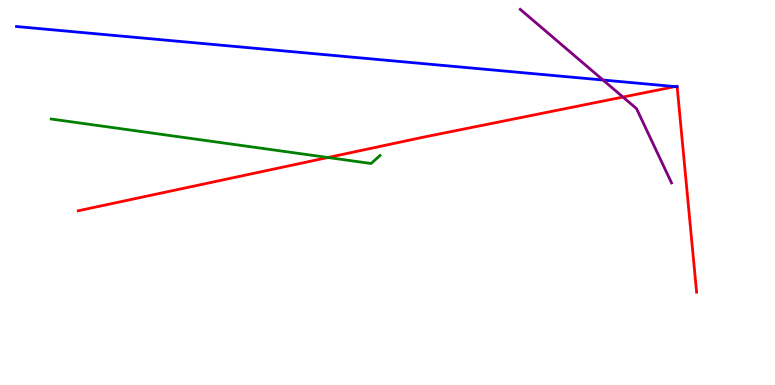[{'lines': ['blue', 'red'], 'intersections': [{'x': 8.71, 'y': 7.75}]}, {'lines': ['green', 'red'], 'intersections': [{'x': 4.23, 'y': 5.91}]}, {'lines': ['purple', 'red'], 'intersections': [{'x': 8.04, 'y': 7.48}]}, {'lines': ['blue', 'green'], 'intersections': []}, {'lines': ['blue', 'purple'], 'intersections': [{'x': 7.78, 'y': 7.92}]}, {'lines': ['green', 'purple'], 'intersections': []}]